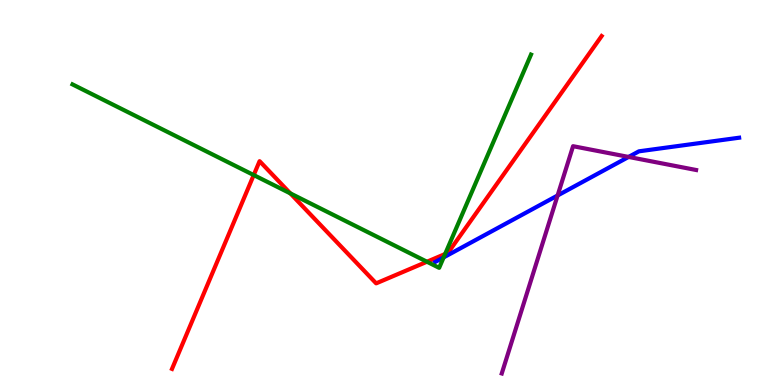[{'lines': ['blue', 'red'], 'intersections': []}, {'lines': ['green', 'red'], 'intersections': [{'x': 3.27, 'y': 5.45}, {'x': 3.75, 'y': 4.98}, {'x': 5.51, 'y': 3.2}, {'x': 5.74, 'y': 3.4}]}, {'lines': ['purple', 'red'], 'intersections': []}, {'lines': ['blue', 'green'], 'intersections': [{'x': 5.72, 'y': 3.31}]}, {'lines': ['blue', 'purple'], 'intersections': [{'x': 7.19, 'y': 4.92}, {'x': 8.11, 'y': 5.92}]}, {'lines': ['green', 'purple'], 'intersections': []}]